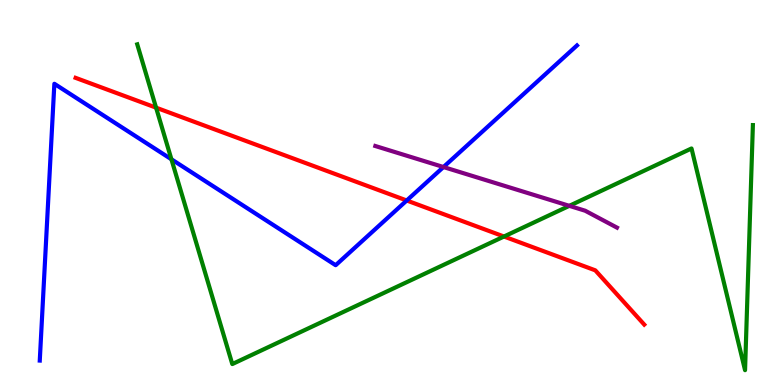[{'lines': ['blue', 'red'], 'intersections': [{'x': 5.25, 'y': 4.79}]}, {'lines': ['green', 'red'], 'intersections': [{'x': 2.01, 'y': 7.2}, {'x': 6.5, 'y': 3.86}]}, {'lines': ['purple', 'red'], 'intersections': []}, {'lines': ['blue', 'green'], 'intersections': [{'x': 2.21, 'y': 5.86}]}, {'lines': ['blue', 'purple'], 'intersections': [{'x': 5.72, 'y': 5.66}]}, {'lines': ['green', 'purple'], 'intersections': [{'x': 7.35, 'y': 4.65}]}]